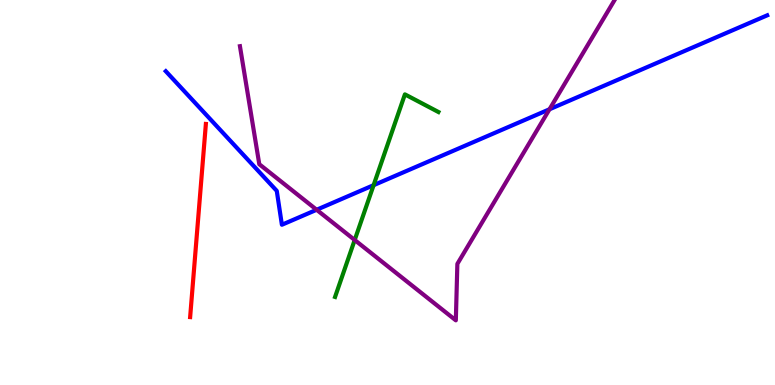[{'lines': ['blue', 'red'], 'intersections': []}, {'lines': ['green', 'red'], 'intersections': []}, {'lines': ['purple', 'red'], 'intersections': []}, {'lines': ['blue', 'green'], 'intersections': [{'x': 4.82, 'y': 5.19}]}, {'lines': ['blue', 'purple'], 'intersections': [{'x': 4.09, 'y': 4.55}, {'x': 7.09, 'y': 7.16}]}, {'lines': ['green', 'purple'], 'intersections': [{'x': 4.58, 'y': 3.77}]}]